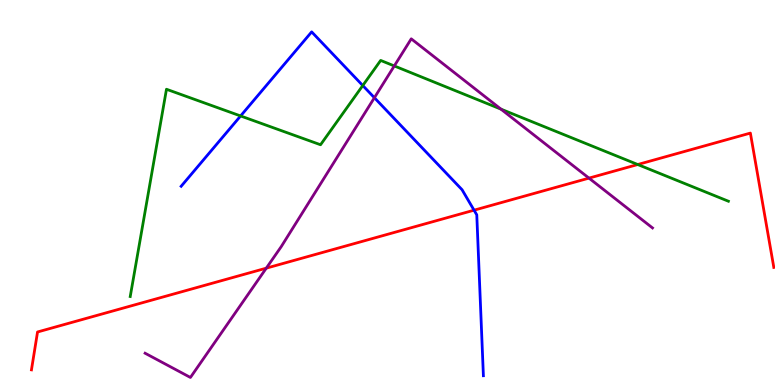[{'lines': ['blue', 'red'], 'intersections': [{'x': 6.12, 'y': 4.54}]}, {'lines': ['green', 'red'], 'intersections': [{'x': 8.23, 'y': 5.73}]}, {'lines': ['purple', 'red'], 'intersections': [{'x': 3.44, 'y': 3.03}, {'x': 7.6, 'y': 5.37}]}, {'lines': ['blue', 'green'], 'intersections': [{'x': 3.1, 'y': 6.99}, {'x': 4.68, 'y': 7.78}]}, {'lines': ['blue', 'purple'], 'intersections': [{'x': 4.83, 'y': 7.46}]}, {'lines': ['green', 'purple'], 'intersections': [{'x': 5.09, 'y': 8.29}, {'x': 6.46, 'y': 7.17}]}]